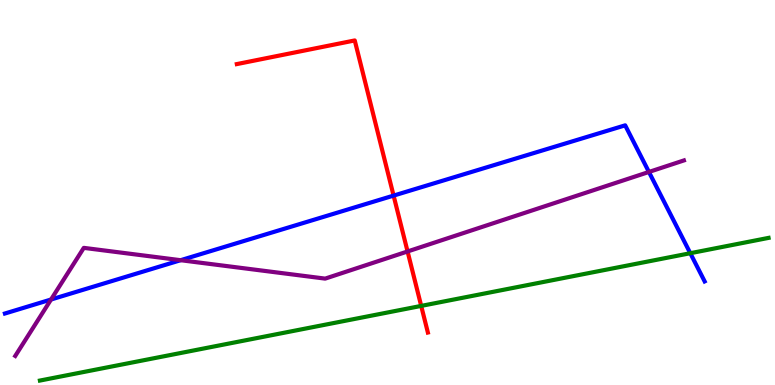[{'lines': ['blue', 'red'], 'intersections': [{'x': 5.08, 'y': 4.92}]}, {'lines': ['green', 'red'], 'intersections': [{'x': 5.43, 'y': 2.05}]}, {'lines': ['purple', 'red'], 'intersections': [{'x': 5.26, 'y': 3.47}]}, {'lines': ['blue', 'green'], 'intersections': [{'x': 8.91, 'y': 3.42}]}, {'lines': ['blue', 'purple'], 'intersections': [{'x': 0.659, 'y': 2.22}, {'x': 2.33, 'y': 3.24}, {'x': 8.37, 'y': 5.53}]}, {'lines': ['green', 'purple'], 'intersections': []}]